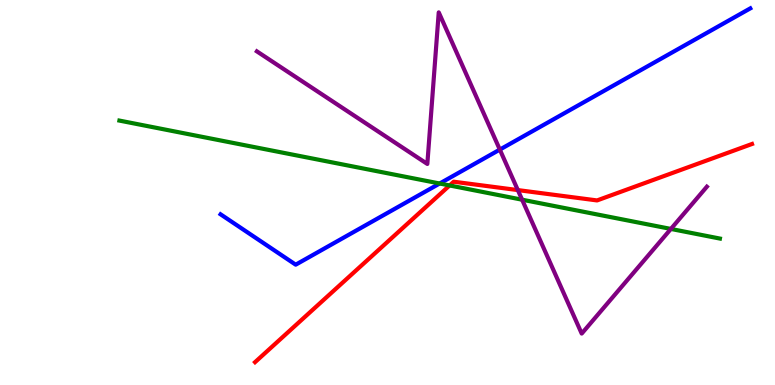[{'lines': ['blue', 'red'], 'intersections': []}, {'lines': ['green', 'red'], 'intersections': [{'x': 5.8, 'y': 5.18}]}, {'lines': ['purple', 'red'], 'intersections': [{'x': 6.68, 'y': 5.06}]}, {'lines': ['blue', 'green'], 'intersections': [{'x': 5.67, 'y': 5.23}]}, {'lines': ['blue', 'purple'], 'intersections': [{'x': 6.45, 'y': 6.11}]}, {'lines': ['green', 'purple'], 'intersections': [{'x': 6.74, 'y': 4.81}, {'x': 8.66, 'y': 4.05}]}]